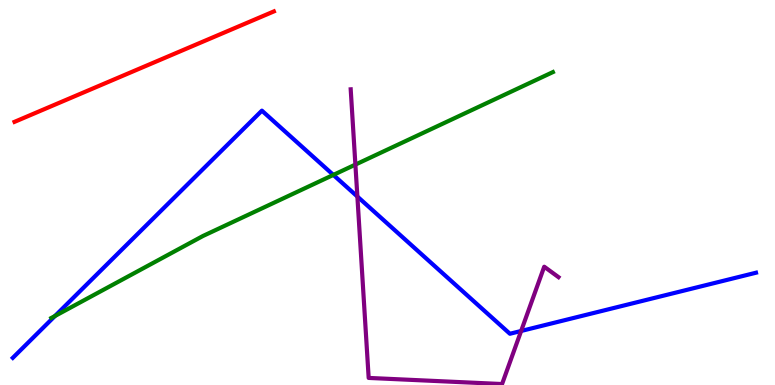[{'lines': ['blue', 'red'], 'intersections': []}, {'lines': ['green', 'red'], 'intersections': []}, {'lines': ['purple', 'red'], 'intersections': []}, {'lines': ['blue', 'green'], 'intersections': [{'x': 0.709, 'y': 1.79}, {'x': 4.3, 'y': 5.46}]}, {'lines': ['blue', 'purple'], 'intersections': [{'x': 4.61, 'y': 4.89}, {'x': 6.72, 'y': 1.4}]}, {'lines': ['green', 'purple'], 'intersections': [{'x': 4.59, 'y': 5.72}]}]